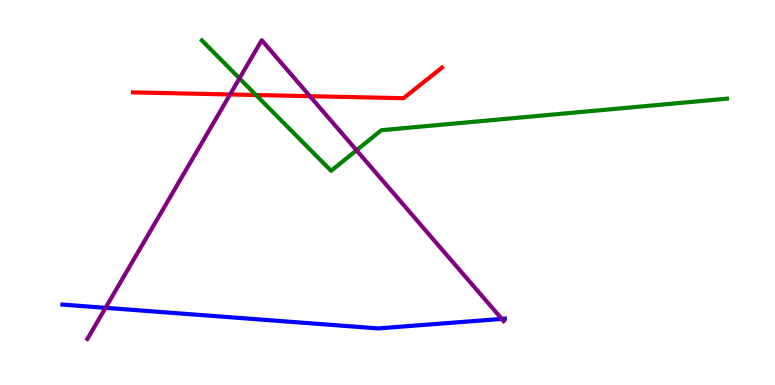[{'lines': ['blue', 'red'], 'intersections': []}, {'lines': ['green', 'red'], 'intersections': [{'x': 3.3, 'y': 7.53}]}, {'lines': ['purple', 'red'], 'intersections': [{'x': 2.97, 'y': 7.55}, {'x': 4.0, 'y': 7.5}]}, {'lines': ['blue', 'green'], 'intersections': []}, {'lines': ['blue', 'purple'], 'intersections': [{'x': 1.36, 'y': 2.0}, {'x': 6.47, 'y': 1.72}]}, {'lines': ['green', 'purple'], 'intersections': [{'x': 3.09, 'y': 7.97}, {'x': 4.6, 'y': 6.1}]}]